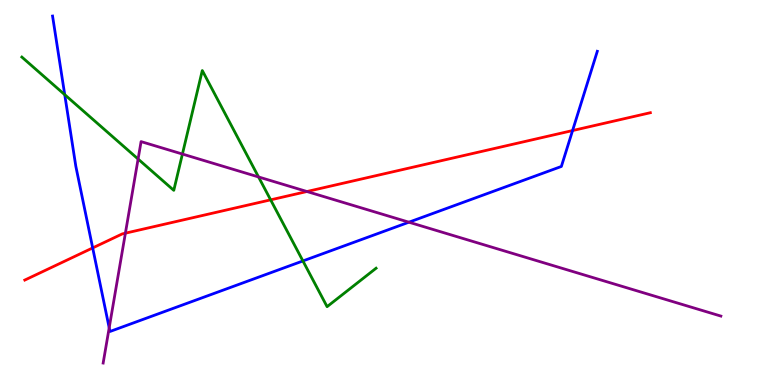[{'lines': ['blue', 'red'], 'intersections': [{'x': 1.2, 'y': 3.56}, {'x': 7.39, 'y': 6.61}]}, {'lines': ['green', 'red'], 'intersections': [{'x': 3.49, 'y': 4.81}]}, {'lines': ['purple', 'red'], 'intersections': [{'x': 1.62, 'y': 3.94}, {'x': 3.96, 'y': 5.03}]}, {'lines': ['blue', 'green'], 'intersections': [{'x': 0.835, 'y': 7.54}, {'x': 3.91, 'y': 3.22}]}, {'lines': ['blue', 'purple'], 'intersections': [{'x': 1.41, 'y': 1.49}, {'x': 5.28, 'y': 4.23}]}, {'lines': ['green', 'purple'], 'intersections': [{'x': 1.78, 'y': 5.87}, {'x': 2.35, 'y': 6.0}, {'x': 3.34, 'y': 5.4}]}]